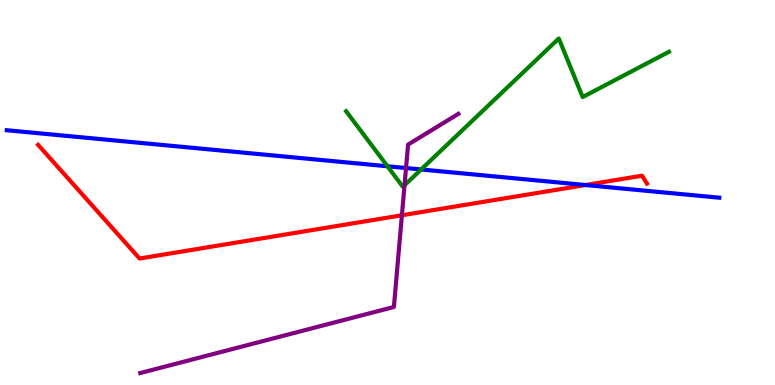[{'lines': ['blue', 'red'], 'intersections': [{'x': 7.55, 'y': 5.19}]}, {'lines': ['green', 'red'], 'intersections': []}, {'lines': ['purple', 'red'], 'intersections': [{'x': 5.19, 'y': 4.41}]}, {'lines': ['blue', 'green'], 'intersections': [{'x': 5.0, 'y': 5.68}, {'x': 5.43, 'y': 5.6}]}, {'lines': ['blue', 'purple'], 'intersections': [{'x': 5.24, 'y': 5.64}]}, {'lines': ['green', 'purple'], 'intersections': [{'x': 5.22, 'y': 5.19}]}]